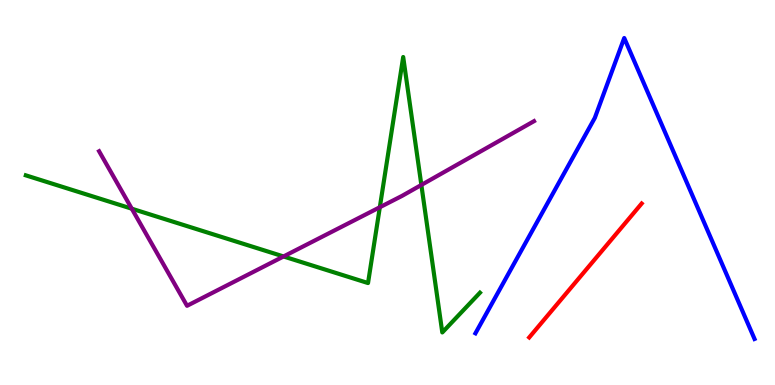[{'lines': ['blue', 'red'], 'intersections': []}, {'lines': ['green', 'red'], 'intersections': []}, {'lines': ['purple', 'red'], 'intersections': []}, {'lines': ['blue', 'green'], 'intersections': []}, {'lines': ['blue', 'purple'], 'intersections': []}, {'lines': ['green', 'purple'], 'intersections': [{'x': 1.7, 'y': 4.58}, {'x': 3.66, 'y': 3.34}, {'x': 4.9, 'y': 4.62}, {'x': 5.44, 'y': 5.2}]}]